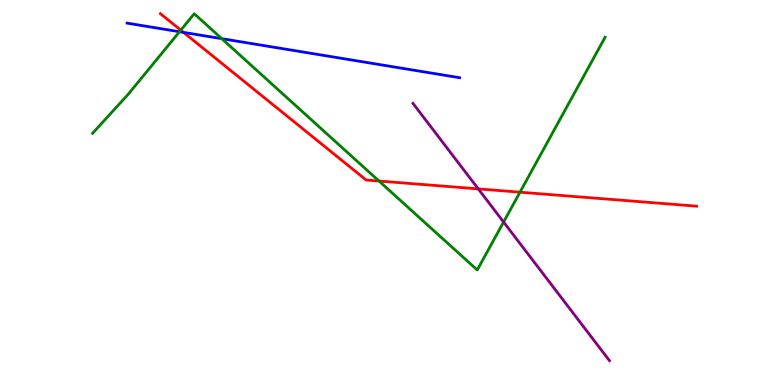[{'lines': ['blue', 'red'], 'intersections': [{'x': 2.37, 'y': 9.16}]}, {'lines': ['green', 'red'], 'intersections': [{'x': 2.33, 'y': 9.22}, {'x': 4.89, 'y': 5.3}, {'x': 6.71, 'y': 5.01}]}, {'lines': ['purple', 'red'], 'intersections': [{'x': 6.17, 'y': 5.09}]}, {'lines': ['blue', 'green'], 'intersections': [{'x': 2.32, 'y': 9.18}, {'x': 2.86, 'y': 9.0}]}, {'lines': ['blue', 'purple'], 'intersections': []}, {'lines': ['green', 'purple'], 'intersections': [{'x': 6.5, 'y': 4.23}]}]